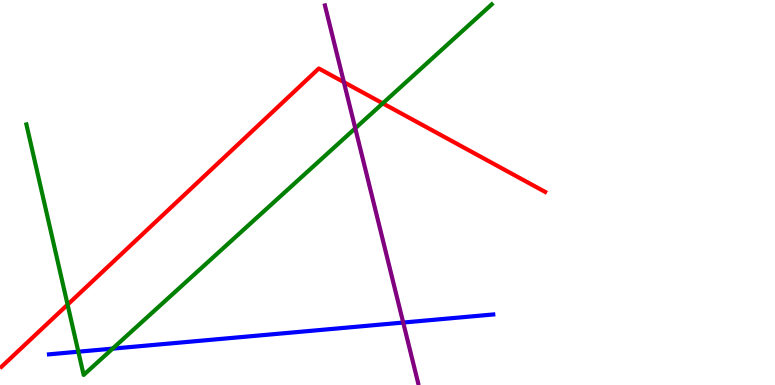[{'lines': ['blue', 'red'], 'intersections': []}, {'lines': ['green', 'red'], 'intersections': [{'x': 0.872, 'y': 2.09}, {'x': 4.94, 'y': 7.32}]}, {'lines': ['purple', 'red'], 'intersections': [{'x': 4.44, 'y': 7.87}]}, {'lines': ['blue', 'green'], 'intersections': [{'x': 1.01, 'y': 0.865}, {'x': 1.45, 'y': 0.945}]}, {'lines': ['blue', 'purple'], 'intersections': [{'x': 5.2, 'y': 1.62}]}, {'lines': ['green', 'purple'], 'intersections': [{'x': 4.58, 'y': 6.67}]}]